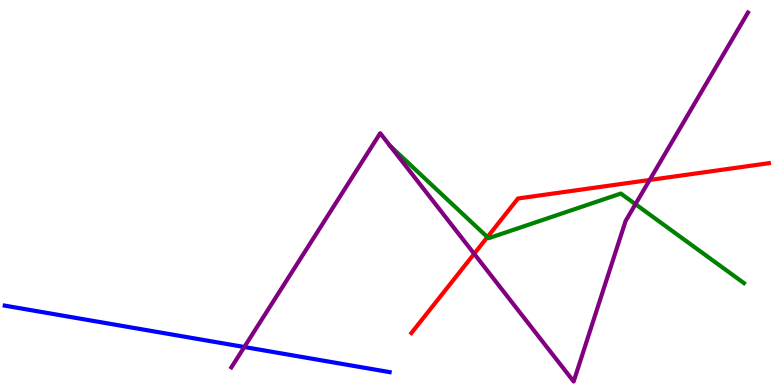[{'lines': ['blue', 'red'], 'intersections': []}, {'lines': ['green', 'red'], 'intersections': [{'x': 6.29, 'y': 3.84}]}, {'lines': ['purple', 'red'], 'intersections': [{'x': 6.12, 'y': 3.41}, {'x': 8.38, 'y': 5.33}]}, {'lines': ['blue', 'green'], 'intersections': []}, {'lines': ['blue', 'purple'], 'intersections': [{'x': 3.15, 'y': 0.987}]}, {'lines': ['green', 'purple'], 'intersections': [{'x': 8.2, 'y': 4.7}]}]